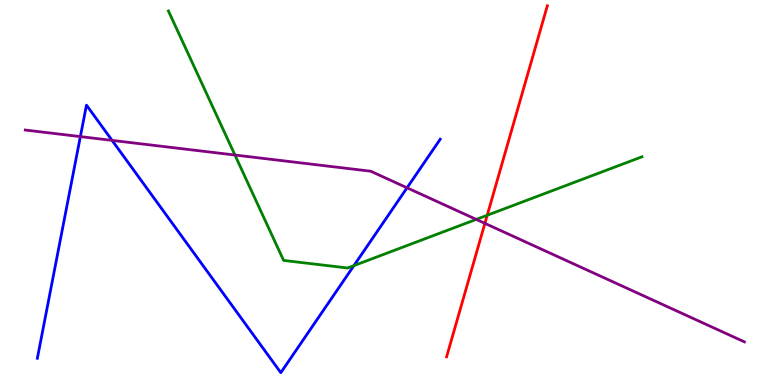[{'lines': ['blue', 'red'], 'intersections': []}, {'lines': ['green', 'red'], 'intersections': [{'x': 6.29, 'y': 4.41}]}, {'lines': ['purple', 'red'], 'intersections': [{'x': 6.26, 'y': 4.2}]}, {'lines': ['blue', 'green'], 'intersections': [{'x': 4.57, 'y': 3.1}]}, {'lines': ['blue', 'purple'], 'intersections': [{'x': 1.04, 'y': 6.45}, {'x': 1.45, 'y': 6.35}, {'x': 5.25, 'y': 5.12}]}, {'lines': ['green', 'purple'], 'intersections': [{'x': 3.03, 'y': 5.97}, {'x': 6.15, 'y': 4.3}]}]